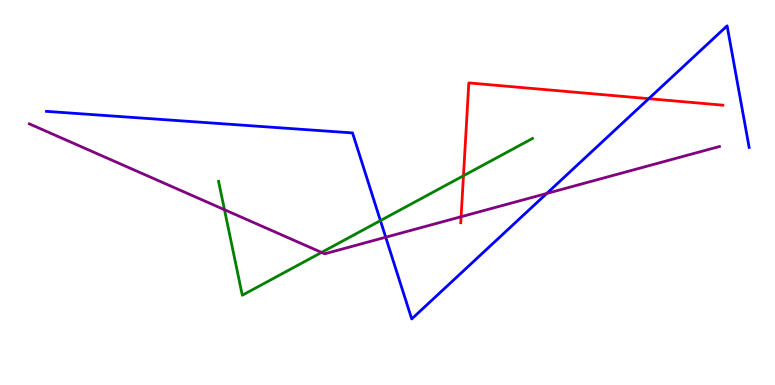[{'lines': ['blue', 'red'], 'intersections': [{'x': 8.37, 'y': 7.44}]}, {'lines': ['green', 'red'], 'intersections': [{'x': 5.98, 'y': 5.44}]}, {'lines': ['purple', 'red'], 'intersections': [{'x': 5.95, 'y': 4.37}]}, {'lines': ['blue', 'green'], 'intersections': [{'x': 4.91, 'y': 4.27}]}, {'lines': ['blue', 'purple'], 'intersections': [{'x': 4.98, 'y': 3.84}, {'x': 7.05, 'y': 4.98}]}, {'lines': ['green', 'purple'], 'intersections': [{'x': 2.9, 'y': 4.55}, {'x': 4.15, 'y': 3.44}]}]